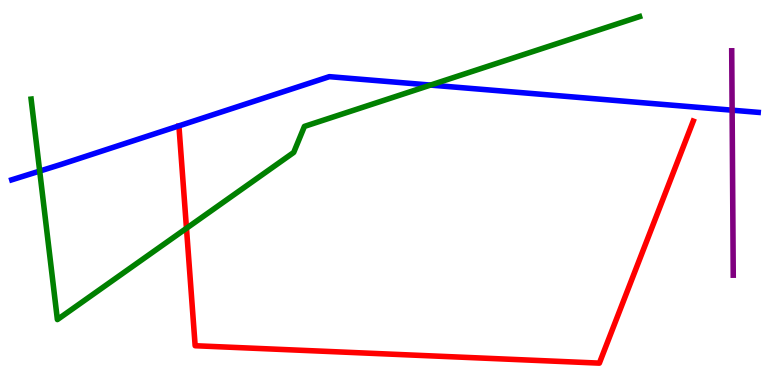[{'lines': ['blue', 'red'], 'intersections': []}, {'lines': ['green', 'red'], 'intersections': [{'x': 2.41, 'y': 4.07}]}, {'lines': ['purple', 'red'], 'intersections': []}, {'lines': ['blue', 'green'], 'intersections': [{'x': 0.512, 'y': 5.56}, {'x': 5.56, 'y': 7.79}]}, {'lines': ['blue', 'purple'], 'intersections': [{'x': 9.45, 'y': 7.14}]}, {'lines': ['green', 'purple'], 'intersections': []}]